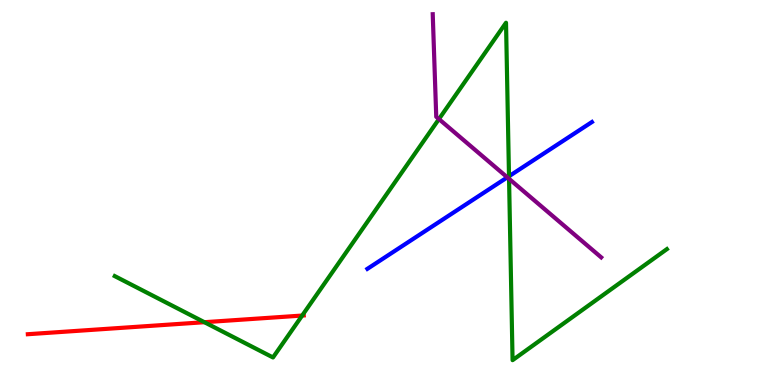[{'lines': ['blue', 'red'], 'intersections': []}, {'lines': ['green', 'red'], 'intersections': [{'x': 2.64, 'y': 1.63}, {'x': 3.9, 'y': 1.8}]}, {'lines': ['purple', 'red'], 'intersections': []}, {'lines': ['blue', 'green'], 'intersections': [{'x': 6.57, 'y': 5.42}]}, {'lines': ['blue', 'purple'], 'intersections': [{'x': 6.55, 'y': 5.39}]}, {'lines': ['green', 'purple'], 'intersections': [{'x': 5.66, 'y': 6.91}, {'x': 6.57, 'y': 5.36}]}]